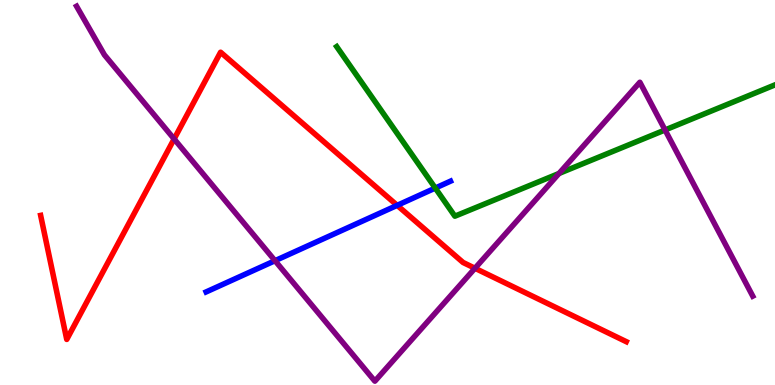[{'lines': ['blue', 'red'], 'intersections': [{'x': 5.12, 'y': 4.67}]}, {'lines': ['green', 'red'], 'intersections': []}, {'lines': ['purple', 'red'], 'intersections': [{'x': 2.25, 'y': 6.39}, {'x': 6.13, 'y': 3.03}]}, {'lines': ['blue', 'green'], 'intersections': [{'x': 5.62, 'y': 5.12}]}, {'lines': ['blue', 'purple'], 'intersections': [{'x': 3.55, 'y': 3.23}]}, {'lines': ['green', 'purple'], 'intersections': [{'x': 7.21, 'y': 5.49}, {'x': 8.58, 'y': 6.62}]}]